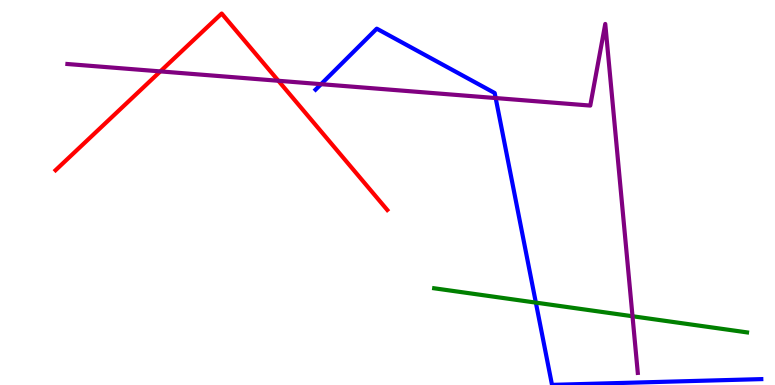[{'lines': ['blue', 'red'], 'intersections': []}, {'lines': ['green', 'red'], 'intersections': []}, {'lines': ['purple', 'red'], 'intersections': [{'x': 2.07, 'y': 8.15}, {'x': 3.59, 'y': 7.9}]}, {'lines': ['blue', 'green'], 'intersections': [{'x': 6.91, 'y': 2.14}]}, {'lines': ['blue', 'purple'], 'intersections': [{'x': 4.14, 'y': 7.81}, {'x': 6.4, 'y': 7.45}]}, {'lines': ['green', 'purple'], 'intersections': [{'x': 8.16, 'y': 1.79}]}]